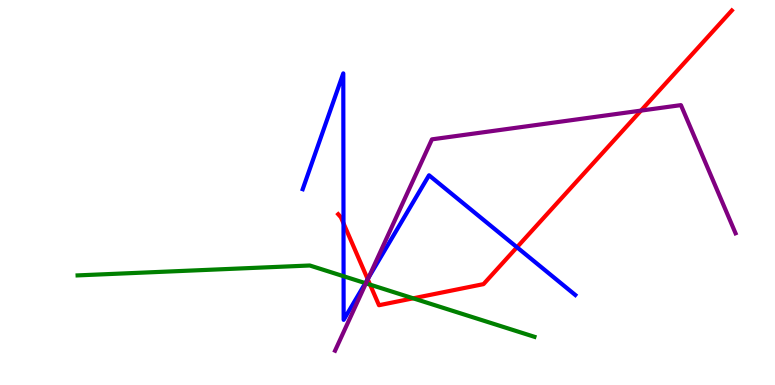[{'lines': ['blue', 'red'], 'intersections': [{'x': 4.43, 'y': 4.2}, {'x': 4.74, 'y': 2.75}, {'x': 6.67, 'y': 3.58}]}, {'lines': ['green', 'red'], 'intersections': [{'x': 4.78, 'y': 2.61}, {'x': 5.33, 'y': 2.25}]}, {'lines': ['purple', 'red'], 'intersections': [{'x': 4.75, 'y': 2.74}, {'x': 8.27, 'y': 7.13}]}, {'lines': ['blue', 'green'], 'intersections': [{'x': 4.43, 'y': 2.83}, {'x': 4.71, 'y': 2.65}]}, {'lines': ['blue', 'purple'], 'intersections': [{'x': 4.75, 'y': 2.78}]}, {'lines': ['green', 'purple'], 'intersections': [{'x': 4.72, 'y': 2.64}]}]